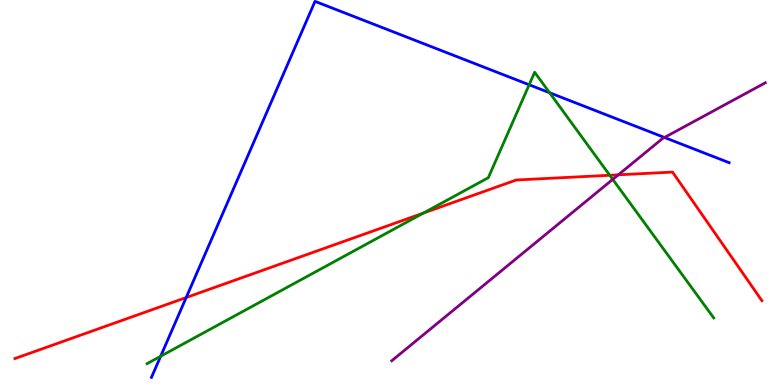[{'lines': ['blue', 'red'], 'intersections': [{'x': 2.4, 'y': 2.27}]}, {'lines': ['green', 'red'], 'intersections': [{'x': 5.46, 'y': 4.47}, {'x': 7.87, 'y': 5.45}]}, {'lines': ['purple', 'red'], 'intersections': [{'x': 7.98, 'y': 5.46}]}, {'lines': ['blue', 'green'], 'intersections': [{'x': 2.07, 'y': 0.747}, {'x': 6.83, 'y': 7.8}, {'x': 7.09, 'y': 7.59}]}, {'lines': ['blue', 'purple'], 'intersections': [{'x': 8.57, 'y': 6.43}]}, {'lines': ['green', 'purple'], 'intersections': [{'x': 7.91, 'y': 5.34}]}]